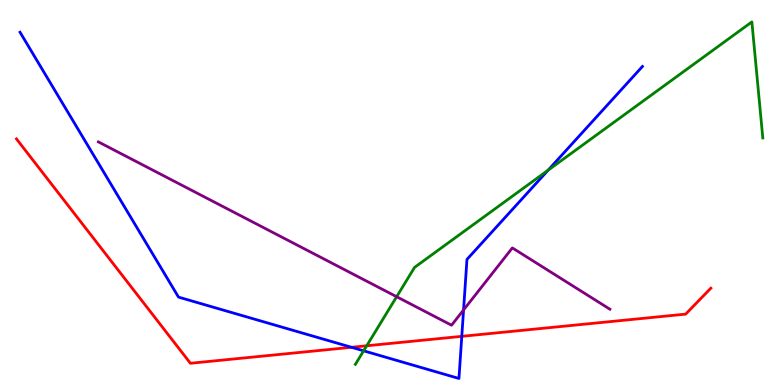[{'lines': ['blue', 'red'], 'intersections': [{'x': 4.54, 'y': 0.98}, {'x': 5.96, 'y': 1.26}]}, {'lines': ['green', 'red'], 'intersections': [{'x': 4.73, 'y': 1.02}]}, {'lines': ['purple', 'red'], 'intersections': []}, {'lines': ['blue', 'green'], 'intersections': [{'x': 4.69, 'y': 0.888}, {'x': 7.07, 'y': 5.58}]}, {'lines': ['blue', 'purple'], 'intersections': [{'x': 5.98, 'y': 1.95}]}, {'lines': ['green', 'purple'], 'intersections': [{'x': 5.12, 'y': 2.29}]}]